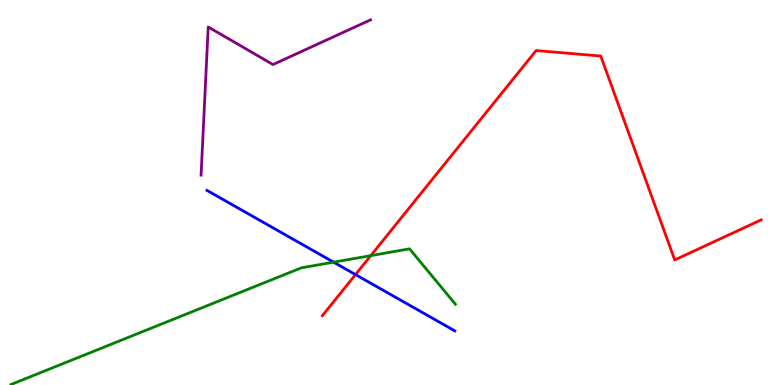[{'lines': ['blue', 'red'], 'intersections': [{'x': 4.59, 'y': 2.87}]}, {'lines': ['green', 'red'], 'intersections': [{'x': 4.78, 'y': 3.36}]}, {'lines': ['purple', 'red'], 'intersections': []}, {'lines': ['blue', 'green'], 'intersections': [{'x': 4.3, 'y': 3.19}]}, {'lines': ['blue', 'purple'], 'intersections': []}, {'lines': ['green', 'purple'], 'intersections': []}]